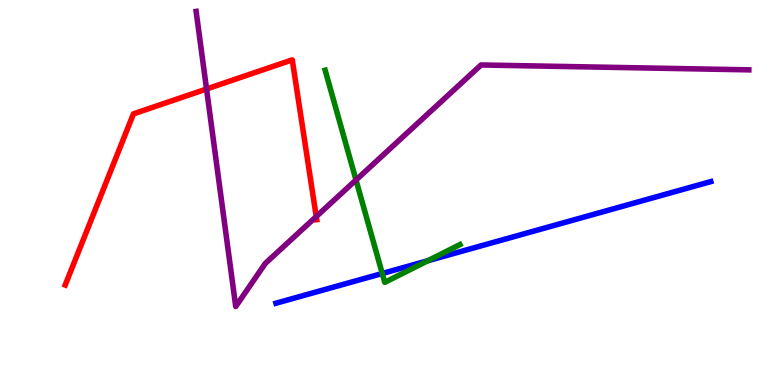[{'lines': ['blue', 'red'], 'intersections': []}, {'lines': ['green', 'red'], 'intersections': []}, {'lines': ['purple', 'red'], 'intersections': [{'x': 2.67, 'y': 7.69}, {'x': 4.08, 'y': 4.38}]}, {'lines': ['blue', 'green'], 'intersections': [{'x': 4.93, 'y': 2.9}, {'x': 5.52, 'y': 3.23}]}, {'lines': ['blue', 'purple'], 'intersections': []}, {'lines': ['green', 'purple'], 'intersections': [{'x': 4.59, 'y': 5.32}]}]